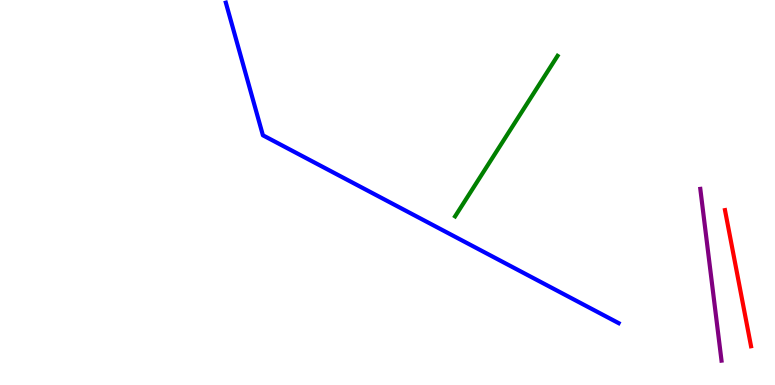[{'lines': ['blue', 'red'], 'intersections': []}, {'lines': ['green', 'red'], 'intersections': []}, {'lines': ['purple', 'red'], 'intersections': []}, {'lines': ['blue', 'green'], 'intersections': []}, {'lines': ['blue', 'purple'], 'intersections': []}, {'lines': ['green', 'purple'], 'intersections': []}]